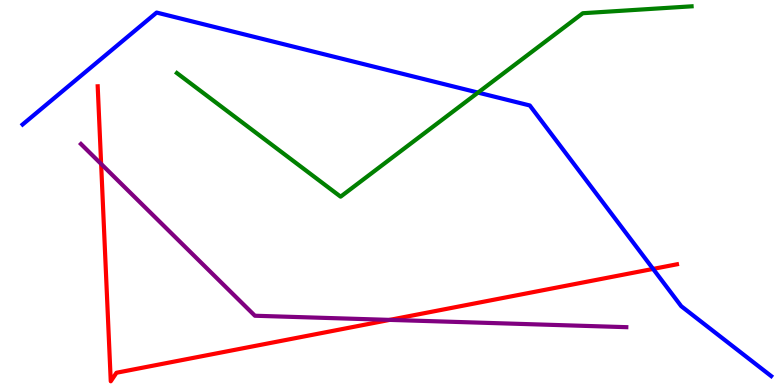[{'lines': ['blue', 'red'], 'intersections': [{'x': 8.43, 'y': 3.02}]}, {'lines': ['green', 'red'], 'intersections': []}, {'lines': ['purple', 'red'], 'intersections': [{'x': 1.3, 'y': 5.74}, {'x': 5.03, 'y': 1.69}]}, {'lines': ['blue', 'green'], 'intersections': [{'x': 6.17, 'y': 7.6}]}, {'lines': ['blue', 'purple'], 'intersections': []}, {'lines': ['green', 'purple'], 'intersections': []}]